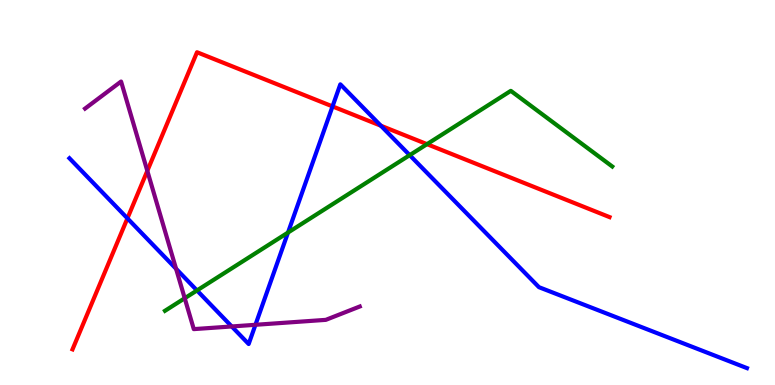[{'lines': ['blue', 'red'], 'intersections': [{'x': 1.64, 'y': 4.33}, {'x': 4.29, 'y': 7.24}, {'x': 4.91, 'y': 6.73}]}, {'lines': ['green', 'red'], 'intersections': [{'x': 5.51, 'y': 6.26}]}, {'lines': ['purple', 'red'], 'intersections': [{'x': 1.9, 'y': 5.56}]}, {'lines': ['blue', 'green'], 'intersections': [{'x': 2.54, 'y': 2.46}, {'x': 3.72, 'y': 3.96}, {'x': 5.29, 'y': 5.97}]}, {'lines': ['blue', 'purple'], 'intersections': [{'x': 2.27, 'y': 3.02}, {'x': 2.99, 'y': 1.52}, {'x': 3.3, 'y': 1.56}]}, {'lines': ['green', 'purple'], 'intersections': [{'x': 2.38, 'y': 2.25}]}]